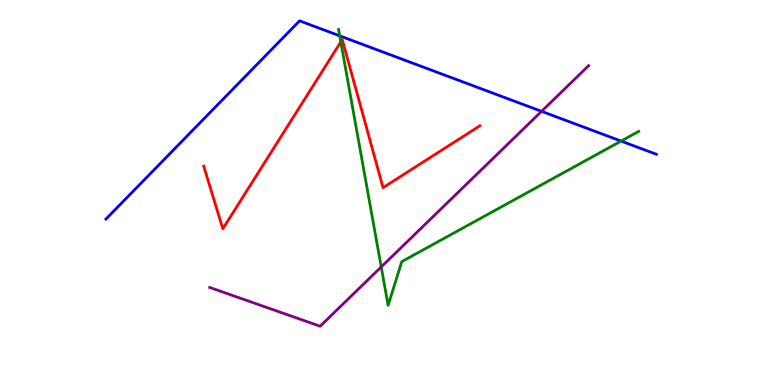[{'lines': ['blue', 'red'], 'intersections': []}, {'lines': ['green', 'red'], 'intersections': [{'x': 4.4, 'y': 8.91}]}, {'lines': ['purple', 'red'], 'intersections': []}, {'lines': ['blue', 'green'], 'intersections': [{'x': 4.38, 'y': 9.07}, {'x': 8.01, 'y': 6.34}]}, {'lines': ['blue', 'purple'], 'intersections': [{'x': 6.99, 'y': 7.11}]}, {'lines': ['green', 'purple'], 'intersections': [{'x': 4.92, 'y': 3.07}]}]